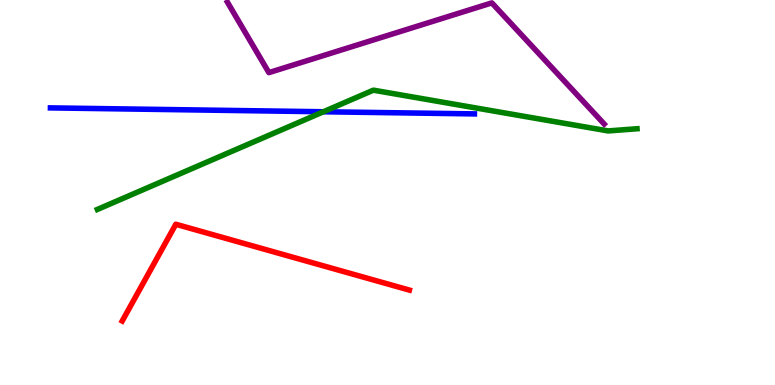[{'lines': ['blue', 'red'], 'intersections': []}, {'lines': ['green', 'red'], 'intersections': []}, {'lines': ['purple', 'red'], 'intersections': []}, {'lines': ['blue', 'green'], 'intersections': [{'x': 4.17, 'y': 7.1}]}, {'lines': ['blue', 'purple'], 'intersections': []}, {'lines': ['green', 'purple'], 'intersections': []}]